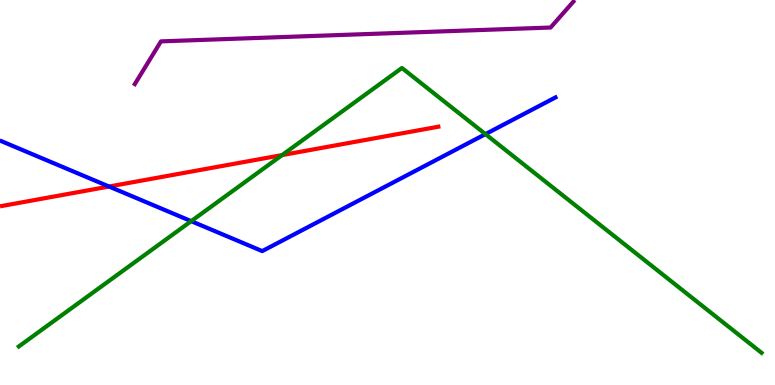[{'lines': ['blue', 'red'], 'intersections': [{'x': 1.41, 'y': 5.16}]}, {'lines': ['green', 'red'], 'intersections': [{'x': 3.64, 'y': 5.97}]}, {'lines': ['purple', 'red'], 'intersections': []}, {'lines': ['blue', 'green'], 'intersections': [{'x': 2.47, 'y': 4.26}, {'x': 6.26, 'y': 6.52}]}, {'lines': ['blue', 'purple'], 'intersections': []}, {'lines': ['green', 'purple'], 'intersections': []}]